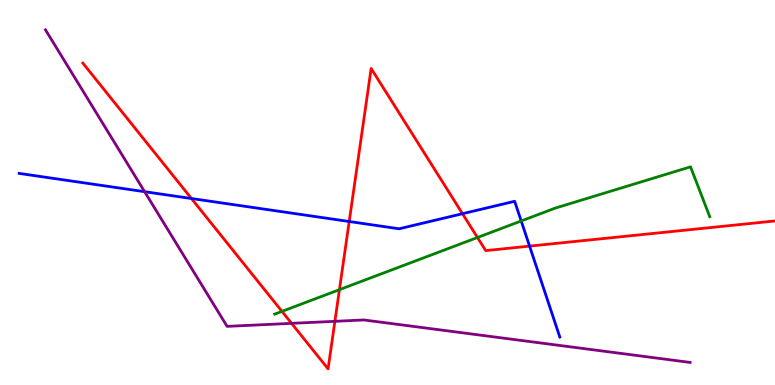[{'lines': ['blue', 'red'], 'intersections': [{'x': 2.47, 'y': 4.84}, {'x': 4.51, 'y': 4.25}, {'x': 5.97, 'y': 4.45}, {'x': 6.83, 'y': 3.61}]}, {'lines': ['green', 'red'], 'intersections': [{'x': 3.64, 'y': 1.91}, {'x': 4.38, 'y': 2.48}, {'x': 6.16, 'y': 3.83}]}, {'lines': ['purple', 'red'], 'intersections': [{'x': 3.76, 'y': 1.6}, {'x': 4.32, 'y': 1.65}]}, {'lines': ['blue', 'green'], 'intersections': [{'x': 6.73, 'y': 4.26}]}, {'lines': ['blue', 'purple'], 'intersections': [{'x': 1.87, 'y': 5.02}]}, {'lines': ['green', 'purple'], 'intersections': []}]